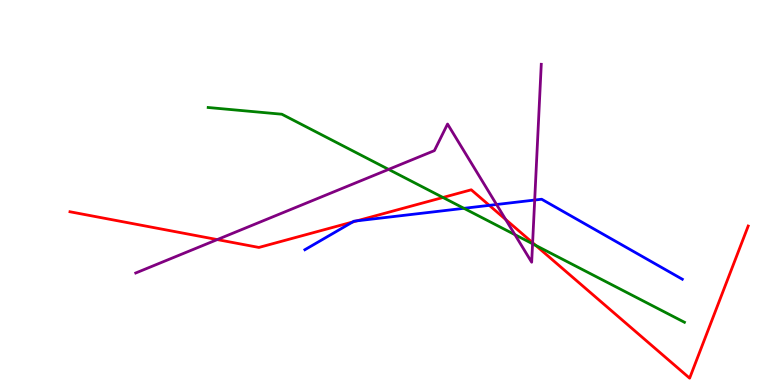[{'lines': ['blue', 'red'], 'intersections': [{'x': 4.55, 'y': 4.23}, {'x': 4.6, 'y': 4.26}, {'x': 6.31, 'y': 4.67}]}, {'lines': ['green', 'red'], 'intersections': [{'x': 5.72, 'y': 4.87}, {'x': 6.91, 'y': 3.63}]}, {'lines': ['purple', 'red'], 'intersections': [{'x': 2.8, 'y': 3.78}, {'x': 6.52, 'y': 4.3}, {'x': 6.87, 'y': 3.7}]}, {'lines': ['blue', 'green'], 'intersections': [{'x': 5.99, 'y': 4.59}]}, {'lines': ['blue', 'purple'], 'intersections': [{'x': 6.41, 'y': 4.69}, {'x': 6.9, 'y': 4.8}]}, {'lines': ['green', 'purple'], 'intersections': [{'x': 5.01, 'y': 5.6}, {'x': 6.64, 'y': 3.91}, {'x': 6.87, 'y': 3.67}]}]